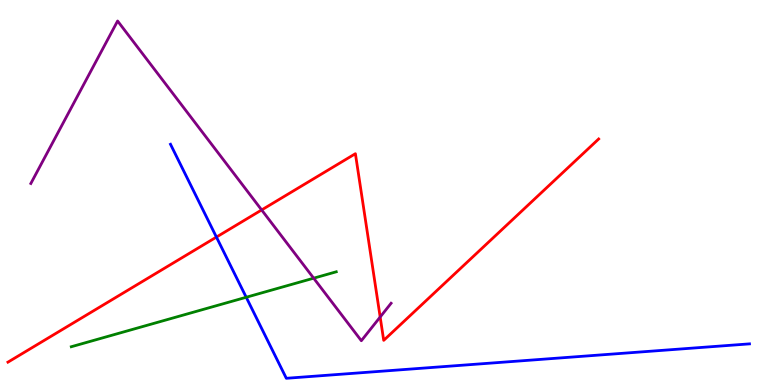[{'lines': ['blue', 'red'], 'intersections': [{'x': 2.79, 'y': 3.84}]}, {'lines': ['green', 'red'], 'intersections': []}, {'lines': ['purple', 'red'], 'intersections': [{'x': 3.38, 'y': 4.55}, {'x': 4.91, 'y': 1.77}]}, {'lines': ['blue', 'green'], 'intersections': [{'x': 3.18, 'y': 2.28}]}, {'lines': ['blue', 'purple'], 'intersections': []}, {'lines': ['green', 'purple'], 'intersections': [{'x': 4.05, 'y': 2.77}]}]